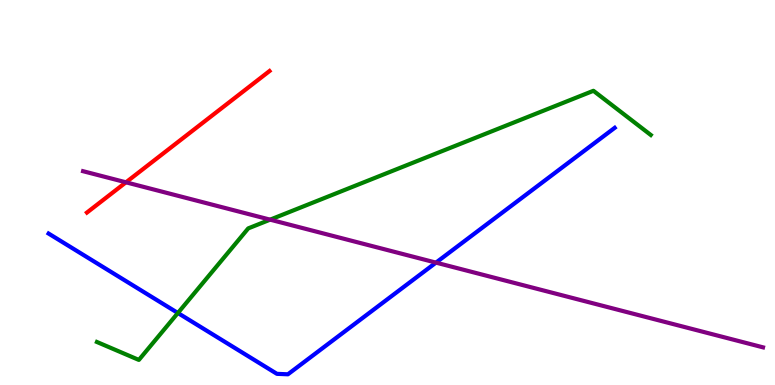[{'lines': ['blue', 'red'], 'intersections': []}, {'lines': ['green', 'red'], 'intersections': []}, {'lines': ['purple', 'red'], 'intersections': [{'x': 1.63, 'y': 5.26}]}, {'lines': ['blue', 'green'], 'intersections': [{'x': 2.3, 'y': 1.87}]}, {'lines': ['blue', 'purple'], 'intersections': [{'x': 5.63, 'y': 3.18}]}, {'lines': ['green', 'purple'], 'intersections': [{'x': 3.49, 'y': 4.29}]}]